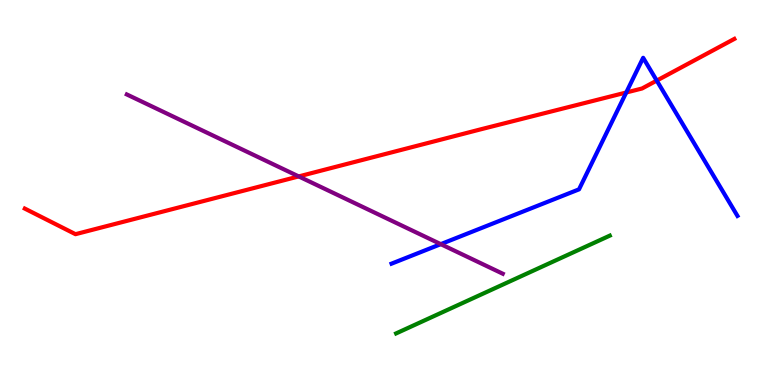[{'lines': ['blue', 'red'], 'intersections': [{'x': 8.08, 'y': 7.6}, {'x': 8.47, 'y': 7.91}]}, {'lines': ['green', 'red'], 'intersections': []}, {'lines': ['purple', 'red'], 'intersections': [{'x': 3.85, 'y': 5.42}]}, {'lines': ['blue', 'green'], 'intersections': []}, {'lines': ['blue', 'purple'], 'intersections': [{'x': 5.69, 'y': 3.66}]}, {'lines': ['green', 'purple'], 'intersections': []}]